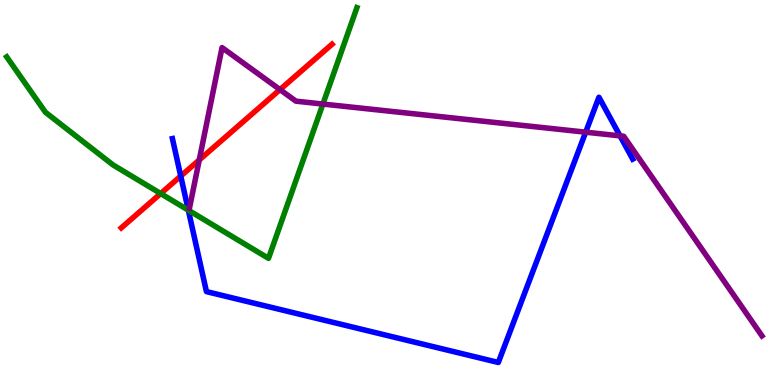[{'lines': ['blue', 'red'], 'intersections': [{'x': 2.33, 'y': 5.43}]}, {'lines': ['green', 'red'], 'intersections': [{'x': 2.07, 'y': 4.97}]}, {'lines': ['purple', 'red'], 'intersections': [{'x': 2.57, 'y': 5.85}, {'x': 3.61, 'y': 7.67}]}, {'lines': ['blue', 'green'], 'intersections': [{'x': 2.43, 'y': 4.54}]}, {'lines': ['blue', 'purple'], 'intersections': [{'x': 7.56, 'y': 6.57}, {'x': 8.0, 'y': 6.47}]}, {'lines': ['green', 'purple'], 'intersections': [{'x': 4.17, 'y': 7.3}]}]